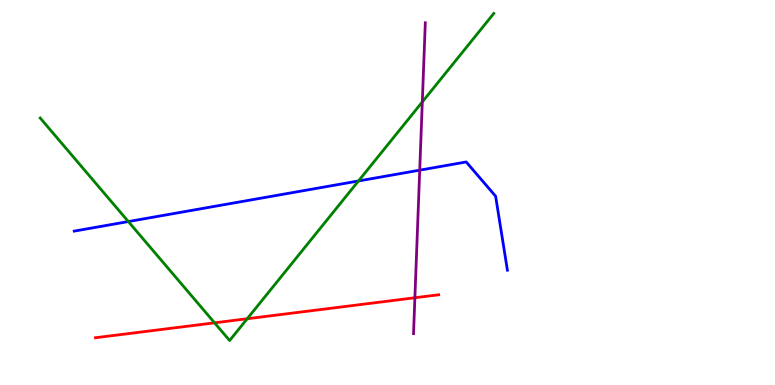[{'lines': ['blue', 'red'], 'intersections': []}, {'lines': ['green', 'red'], 'intersections': [{'x': 2.77, 'y': 1.61}, {'x': 3.19, 'y': 1.72}]}, {'lines': ['purple', 'red'], 'intersections': [{'x': 5.35, 'y': 2.27}]}, {'lines': ['blue', 'green'], 'intersections': [{'x': 1.66, 'y': 4.25}, {'x': 4.63, 'y': 5.3}]}, {'lines': ['blue', 'purple'], 'intersections': [{'x': 5.42, 'y': 5.58}]}, {'lines': ['green', 'purple'], 'intersections': [{'x': 5.45, 'y': 7.35}]}]